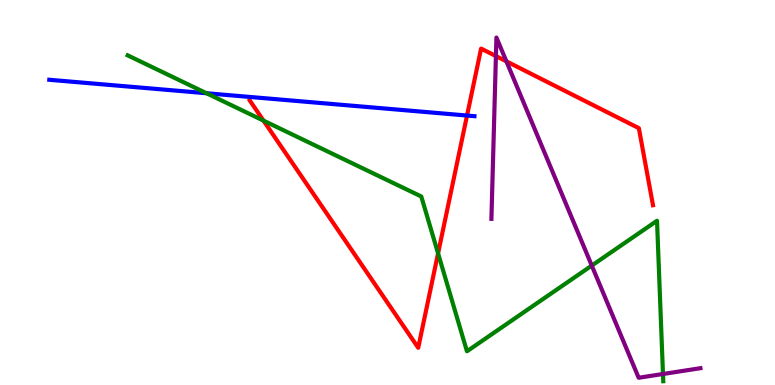[{'lines': ['blue', 'red'], 'intersections': [{'x': 6.03, 'y': 7.0}]}, {'lines': ['green', 'red'], 'intersections': [{'x': 3.4, 'y': 6.87}, {'x': 5.65, 'y': 3.42}]}, {'lines': ['purple', 'red'], 'intersections': [{'x': 6.4, 'y': 8.54}, {'x': 6.53, 'y': 8.41}]}, {'lines': ['blue', 'green'], 'intersections': [{'x': 2.66, 'y': 7.58}]}, {'lines': ['blue', 'purple'], 'intersections': []}, {'lines': ['green', 'purple'], 'intersections': [{'x': 7.64, 'y': 3.1}, {'x': 8.55, 'y': 0.286}]}]